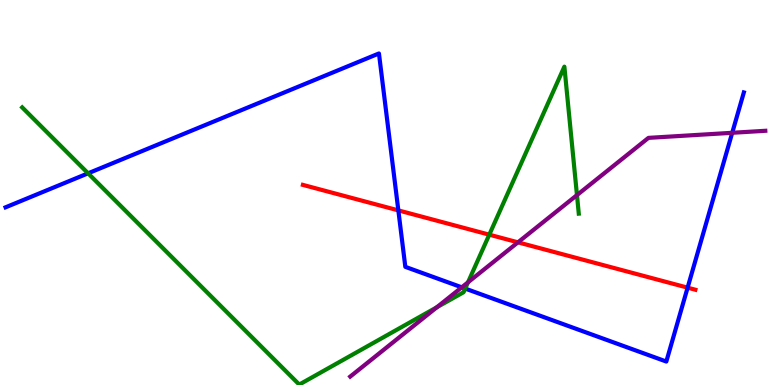[{'lines': ['blue', 'red'], 'intersections': [{'x': 5.14, 'y': 4.54}, {'x': 8.87, 'y': 2.53}]}, {'lines': ['green', 'red'], 'intersections': [{'x': 6.31, 'y': 3.9}]}, {'lines': ['purple', 'red'], 'intersections': [{'x': 6.68, 'y': 3.71}]}, {'lines': ['blue', 'green'], 'intersections': [{'x': 1.14, 'y': 5.5}, {'x': 6.0, 'y': 2.5}]}, {'lines': ['blue', 'purple'], 'intersections': [{'x': 5.96, 'y': 2.54}, {'x': 9.45, 'y': 6.55}]}, {'lines': ['green', 'purple'], 'intersections': [{'x': 5.64, 'y': 2.02}, {'x': 6.04, 'y': 2.67}, {'x': 7.44, 'y': 4.93}]}]